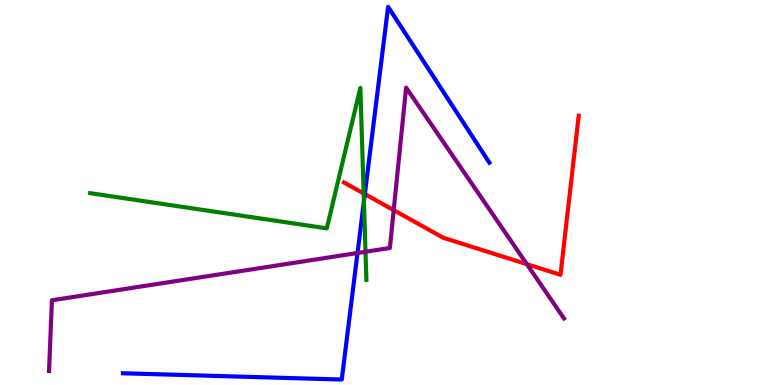[{'lines': ['blue', 'red'], 'intersections': [{'x': 4.71, 'y': 4.96}]}, {'lines': ['green', 'red'], 'intersections': [{'x': 4.69, 'y': 4.98}]}, {'lines': ['purple', 'red'], 'intersections': [{'x': 5.08, 'y': 4.54}, {'x': 6.8, 'y': 3.14}]}, {'lines': ['blue', 'green'], 'intersections': [{'x': 4.7, 'y': 4.77}]}, {'lines': ['blue', 'purple'], 'intersections': [{'x': 4.61, 'y': 3.43}]}, {'lines': ['green', 'purple'], 'intersections': [{'x': 4.72, 'y': 3.46}]}]